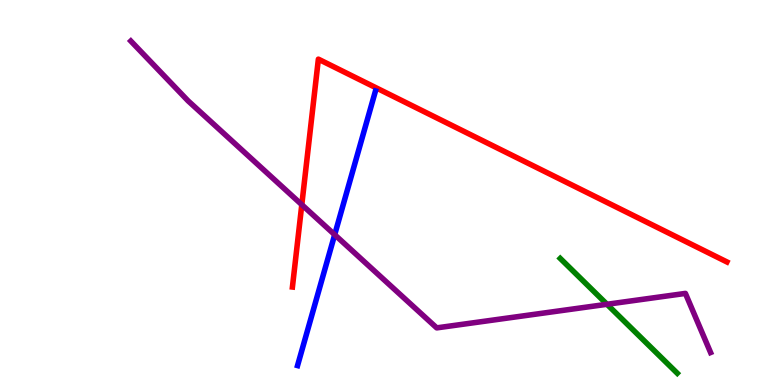[{'lines': ['blue', 'red'], 'intersections': []}, {'lines': ['green', 'red'], 'intersections': []}, {'lines': ['purple', 'red'], 'intersections': [{'x': 3.89, 'y': 4.68}]}, {'lines': ['blue', 'green'], 'intersections': []}, {'lines': ['blue', 'purple'], 'intersections': [{'x': 4.32, 'y': 3.9}]}, {'lines': ['green', 'purple'], 'intersections': [{'x': 7.83, 'y': 2.1}]}]